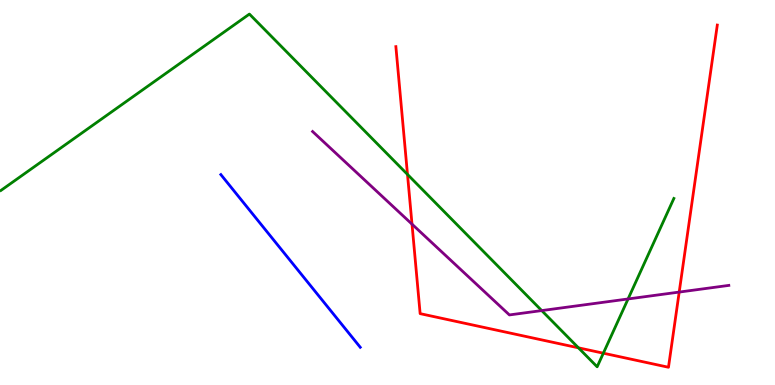[{'lines': ['blue', 'red'], 'intersections': []}, {'lines': ['green', 'red'], 'intersections': [{'x': 5.26, 'y': 5.47}, {'x': 7.46, 'y': 0.966}, {'x': 7.79, 'y': 0.826}]}, {'lines': ['purple', 'red'], 'intersections': [{'x': 5.32, 'y': 4.18}, {'x': 8.76, 'y': 2.41}]}, {'lines': ['blue', 'green'], 'intersections': []}, {'lines': ['blue', 'purple'], 'intersections': []}, {'lines': ['green', 'purple'], 'intersections': [{'x': 6.99, 'y': 1.93}, {'x': 8.1, 'y': 2.23}]}]